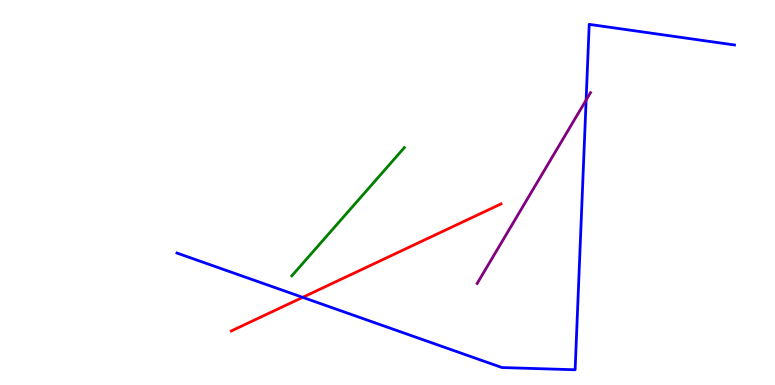[{'lines': ['blue', 'red'], 'intersections': [{'x': 3.91, 'y': 2.28}]}, {'lines': ['green', 'red'], 'intersections': []}, {'lines': ['purple', 'red'], 'intersections': []}, {'lines': ['blue', 'green'], 'intersections': []}, {'lines': ['blue', 'purple'], 'intersections': [{'x': 7.56, 'y': 7.4}]}, {'lines': ['green', 'purple'], 'intersections': []}]